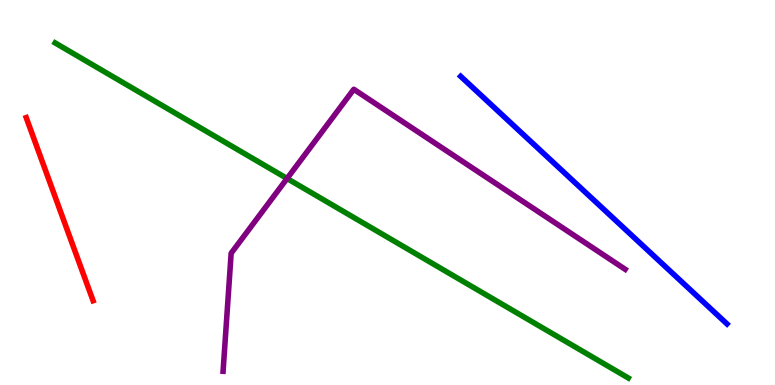[{'lines': ['blue', 'red'], 'intersections': []}, {'lines': ['green', 'red'], 'intersections': []}, {'lines': ['purple', 'red'], 'intersections': []}, {'lines': ['blue', 'green'], 'intersections': []}, {'lines': ['blue', 'purple'], 'intersections': []}, {'lines': ['green', 'purple'], 'intersections': [{'x': 3.7, 'y': 5.36}]}]